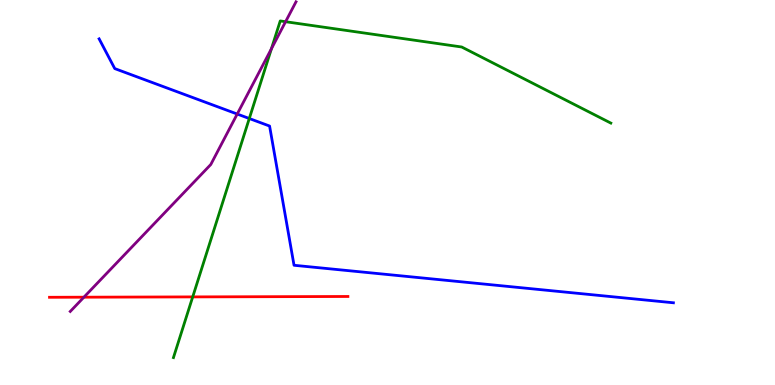[{'lines': ['blue', 'red'], 'intersections': []}, {'lines': ['green', 'red'], 'intersections': [{'x': 2.49, 'y': 2.29}]}, {'lines': ['purple', 'red'], 'intersections': [{'x': 1.08, 'y': 2.28}]}, {'lines': ['blue', 'green'], 'intersections': [{'x': 3.22, 'y': 6.92}]}, {'lines': ['blue', 'purple'], 'intersections': [{'x': 3.06, 'y': 7.04}]}, {'lines': ['green', 'purple'], 'intersections': [{'x': 3.5, 'y': 8.73}, {'x': 3.68, 'y': 9.44}]}]